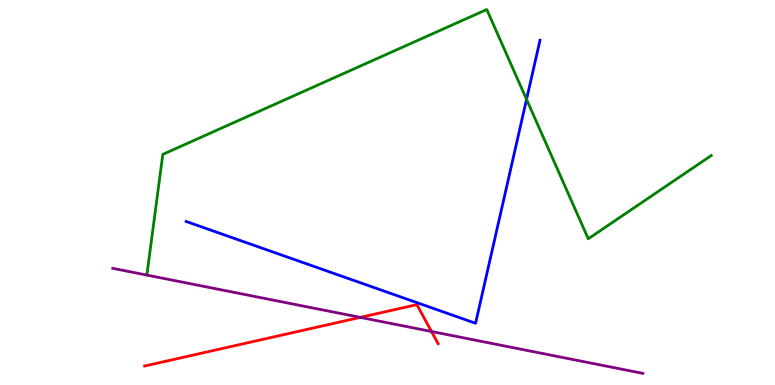[{'lines': ['blue', 'red'], 'intersections': []}, {'lines': ['green', 'red'], 'intersections': []}, {'lines': ['purple', 'red'], 'intersections': [{'x': 4.65, 'y': 1.76}, {'x': 5.57, 'y': 1.39}]}, {'lines': ['blue', 'green'], 'intersections': [{'x': 6.79, 'y': 7.42}]}, {'lines': ['blue', 'purple'], 'intersections': []}, {'lines': ['green', 'purple'], 'intersections': []}]